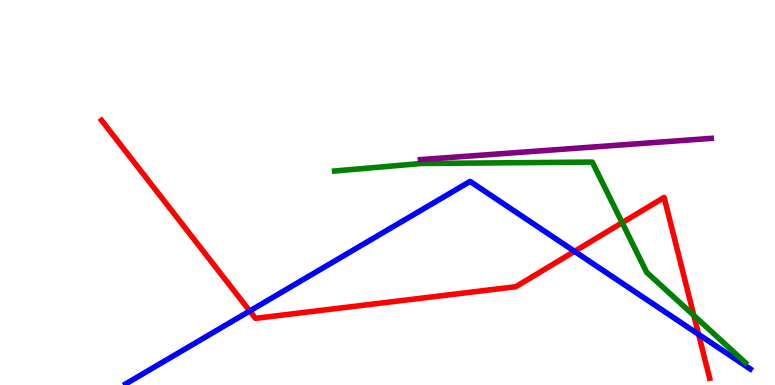[{'lines': ['blue', 'red'], 'intersections': [{'x': 3.22, 'y': 1.92}, {'x': 7.41, 'y': 3.47}, {'x': 9.01, 'y': 1.31}]}, {'lines': ['green', 'red'], 'intersections': [{'x': 8.03, 'y': 4.22}, {'x': 8.95, 'y': 1.81}]}, {'lines': ['purple', 'red'], 'intersections': []}, {'lines': ['blue', 'green'], 'intersections': []}, {'lines': ['blue', 'purple'], 'intersections': []}, {'lines': ['green', 'purple'], 'intersections': []}]